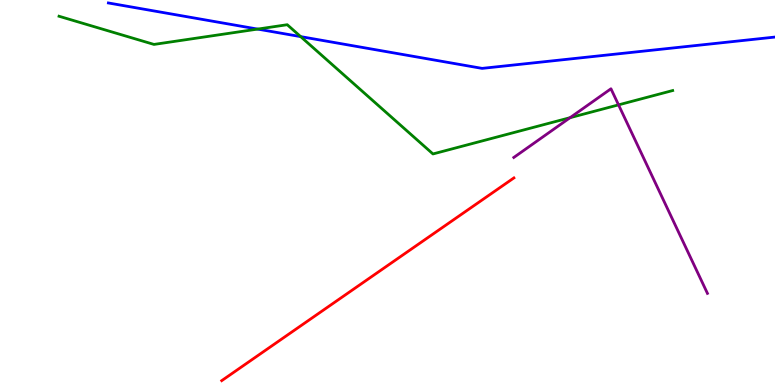[{'lines': ['blue', 'red'], 'intersections': []}, {'lines': ['green', 'red'], 'intersections': []}, {'lines': ['purple', 'red'], 'intersections': []}, {'lines': ['blue', 'green'], 'intersections': [{'x': 3.32, 'y': 9.24}, {'x': 3.88, 'y': 9.05}]}, {'lines': ['blue', 'purple'], 'intersections': []}, {'lines': ['green', 'purple'], 'intersections': [{'x': 7.36, 'y': 6.94}, {'x': 7.98, 'y': 7.28}]}]